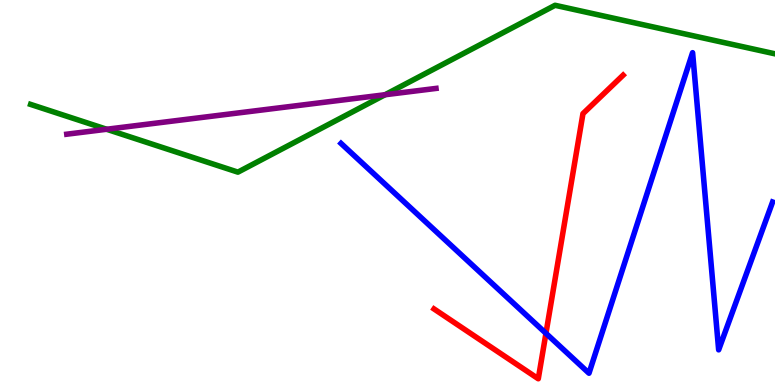[{'lines': ['blue', 'red'], 'intersections': [{'x': 7.04, 'y': 1.34}]}, {'lines': ['green', 'red'], 'intersections': []}, {'lines': ['purple', 'red'], 'intersections': []}, {'lines': ['blue', 'green'], 'intersections': []}, {'lines': ['blue', 'purple'], 'intersections': []}, {'lines': ['green', 'purple'], 'intersections': [{'x': 1.38, 'y': 6.64}, {'x': 4.97, 'y': 7.54}]}]